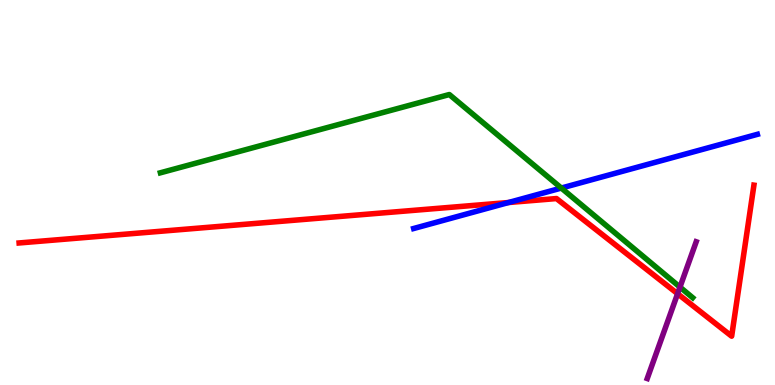[{'lines': ['blue', 'red'], 'intersections': [{'x': 6.56, 'y': 4.74}]}, {'lines': ['green', 'red'], 'intersections': []}, {'lines': ['purple', 'red'], 'intersections': [{'x': 8.74, 'y': 2.37}]}, {'lines': ['blue', 'green'], 'intersections': [{'x': 7.24, 'y': 5.12}]}, {'lines': ['blue', 'purple'], 'intersections': []}, {'lines': ['green', 'purple'], 'intersections': [{'x': 8.77, 'y': 2.54}]}]